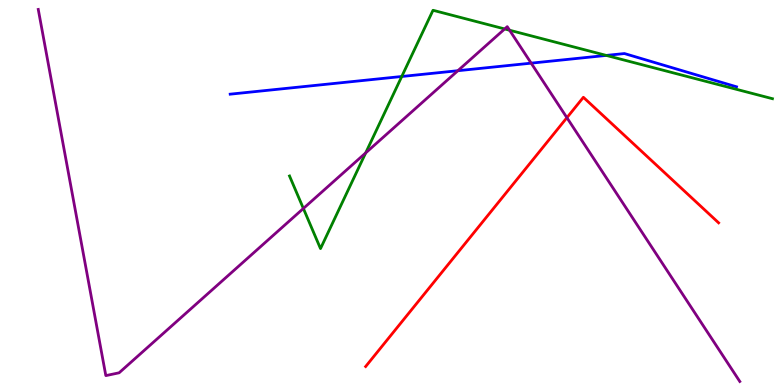[{'lines': ['blue', 'red'], 'intersections': []}, {'lines': ['green', 'red'], 'intersections': []}, {'lines': ['purple', 'red'], 'intersections': [{'x': 7.31, 'y': 6.94}]}, {'lines': ['blue', 'green'], 'intersections': [{'x': 5.18, 'y': 8.01}, {'x': 7.82, 'y': 8.56}]}, {'lines': ['blue', 'purple'], 'intersections': [{'x': 5.91, 'y': 8.16}, {'x': 6.85, 'y': 8.36}]}, {'lines': ['green', 'purple'], 'intersections': [{'x': 3.91, 'y': 4.59}, {'x': 4.72, 'y': 6.03}, {'x': 6.51, 'y': 9.25}, {'x': 6.58, 'y': 9.21}]}]